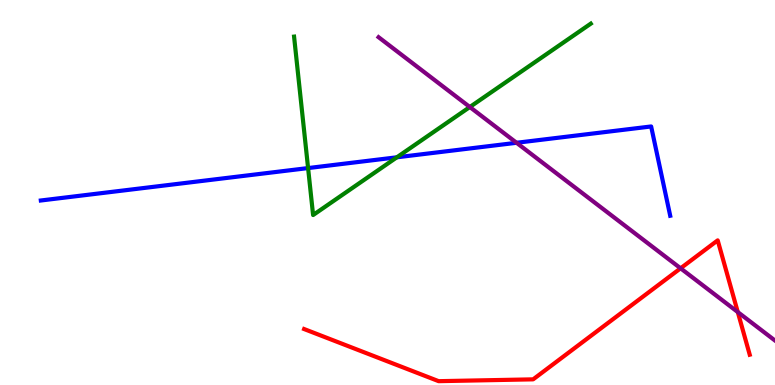[{'lines': ['blue', 'red'], 'intersections': []}, {'lines': ['green', 'red'], 'intersections': []}, {'lines': ['purple', 'red'], 'intersections': [{'x': 8.78, 'y': 3.03}, {'x': 9.52, 'y': 1.89}]}, {'lines': ['blue', 'green'], 'intersections': [{'x': 3.98, 'y': 5.63}, {'x': 5.12, 'y': 5.91}]}, {'lines': ['blue', 'purple'], 'intersections': [{'x': 6.67, 'y': 6.29}]}, {'lines': ['green', 'purple'], 'intersections': [{'x': 6.06, 'y': 7.22}]}]